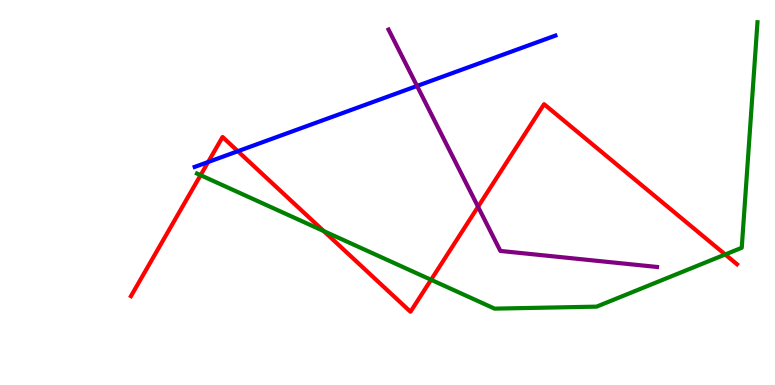[{'lines': ['blue', 'red'], 'intersections': [{'x': 2.69, 'y': 5.79}, {'x': 3.07, 'y': 6.07}]}, {'lines': ['green', 'red'], 'intersections': [{'x': 2.59, 'y': 5.45}, {'x': 4.18, 'y': 4.0}, {'x': 5.56, 'y': 2.73}, {'x': 9.36, 'y': 3.39}]}, {'lines': ['purple', 'red'], 'intersections': [{'x': 6.17, 'y': 4.63}]}, {'lines': ['blue', 'green'], 'intersections': []}, {'lines': ['blue', 'purple'], 'intersections': [{'x': 5.38, 'y': 7.77}]}, {'lines': ['green', 'purple'], 'intersections': []}]